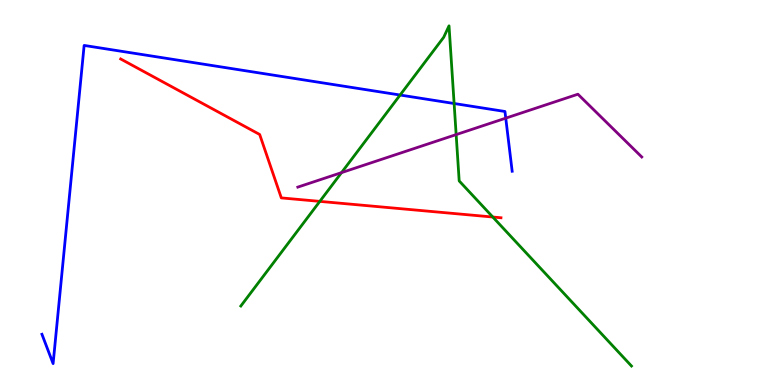[{'lines': ['blue', 'red'], 'intersections': []}, {'lines': ['green', 'red'], 'intersections': [{'x': 4.13, 'y': 4.77}, {'x': 6.36, 'y': 4.36}]}, {'lines': ['purple', 'red'], 'intersections': []}, {'lines': ['blue', 'green'], 'intersections': [{'x': 5.16, 'y': 7.53}, {'x': 5.86, 'y': 7.31}]}, {'lines': ['blue', 'purple'], 'intersections': [{'x': 6.53, 'y': 6.93}]}, {'lines': ['green', 'purple'], 'intersections': [{'x': 4.41, 'y': 5.52}, {'x': 5.89, 'y': 6.5}]}]